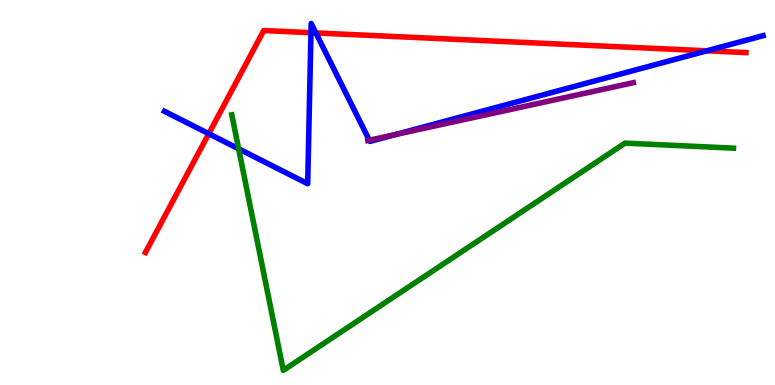[{'lines': ['blue', 'red'], 'intersections': [{'x': 2.69, 'y': 6.53}, {'x': 4.01, 'y': 9.15}, {'x': 4.08, 'y': 9.14}, {'x': 9.12, 'y': 8.68}]}, {'lines': ['green', 'red'], 'intersections': []}, {'lines': ['purple', 'red'], 'intersections': []}, {'lines': ['blue', 'green'], 'intersections': [{'x': 3.08, 'y': 6.13}]}, {'lines': ['blue', 'purple'], 'intersections': [{'x': 4.77, 'y': 6.36}, {'x': 5.11, 'y': 6.51}]}, {'lines': ['green', 'purple'], 'intersections': []}]